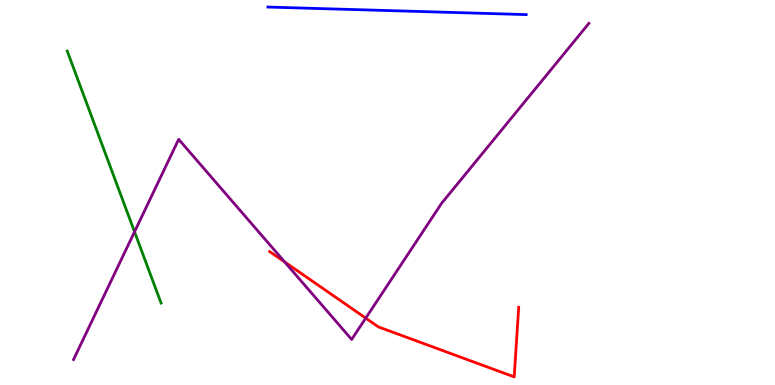[{'lines': ['blue', 'red'], 'intersections': []}, {'lines': ['green', 'red'], 'intersections': []}, {'lines': ['purple', 'red'], 'intersections': [{'x': 3.67, 'y': 3.2}, {'x': 4.72, 'y': 1.74}]}, {'lines': ['blue', 'green'], 'intersections': []}, {'lines': ['blue', 'purple'], 'intersections': []}, {'lines': ['green', 'purple'], 'intersections': [{'x': 1.74, 'y': 3.98}]}]